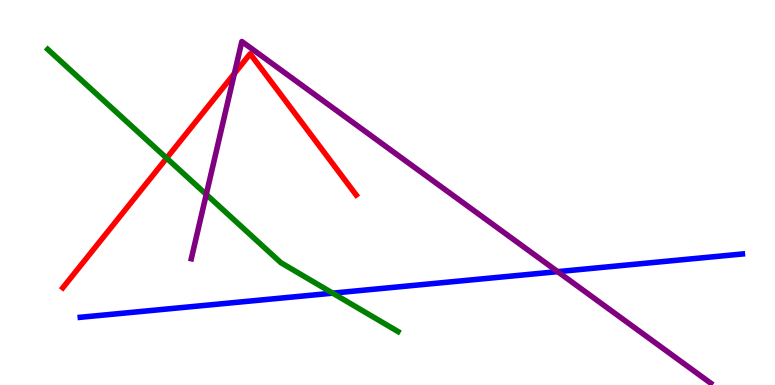[{'lines': ['blue', 'red'], 'intersections': []}, {'lines': ['green', 'red'], 'intersections': [{'x': 2.15, 'y': 5.89}]}, {'lines': ['purple', 'red'], 'intersections': [{'x': 3.02, 'y': 8.09}]}, {'lines': ['blue', 'green'], 'intersections': [{'x': 4.29, 'y': 2.39}]}, {'lines': ['blue', 'purple'], 'intersections': [{'x': 7.2, 'y': 2.94}]}, {'lines': ['green', 'purple'], 'intersections': [{'x': 2.66, 'y': 4.95}]}]